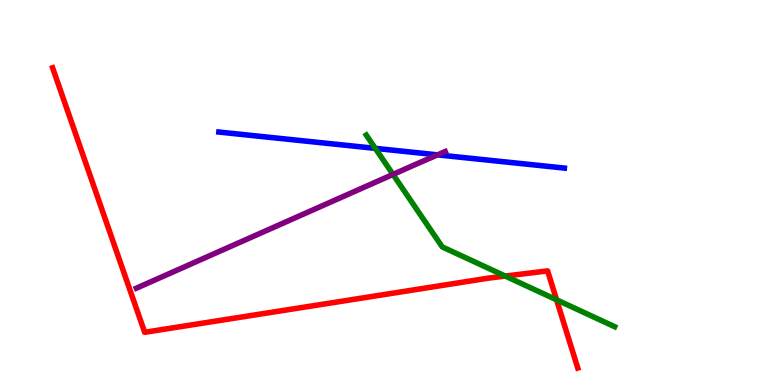[{'lines': ['blue', 'red'], 'intersections': []}, {'lines': ['green', 'red'], 'intersections': [{'x': 6.52, 'y': 2.83}, {'x': 7.18, 'y': 2.21}]}, {'lines': ['purple', 'red'], 'intersections': []}, {'lines': ['blue', 'green'], 'intersections': [{'x': 4.84, 'y': 6.15}]}, {'lines': ['blue', 'purple'], 'intersections': [{'x': 5.65, 'y': 5.98}]}, {'lines': ['green', 'purple'], 'intersections': [{'x': 5.07, 'y': 5.47}]}]